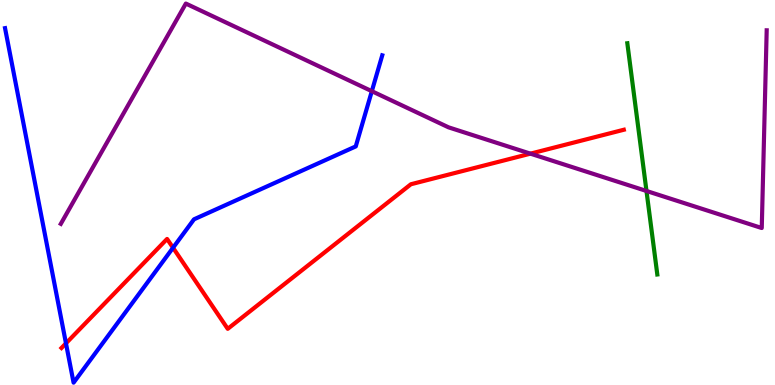[{'lines': ['blue', 'red'], 'intersections': [{'x': 0.851, 'y': 1.08}, {'x': 2.23, 'y': 3.56}]}, {'lines': ['green', 'red'], 'intersections': []}, {'lines': ['purple', 'red'], 'intersections': [{'x': 6.84, 'y': 6.01}]}, {'lines': ['blue', 'green'], 'intersections': []}, {'lines': ['blue', 'purple'], 'intersections': [{'x': 4.8, 'y': 7.63}]}, {'lines': ['green', 'purple'], 'intersections': [{'x': 8.34, 'y': 5.04}]}]